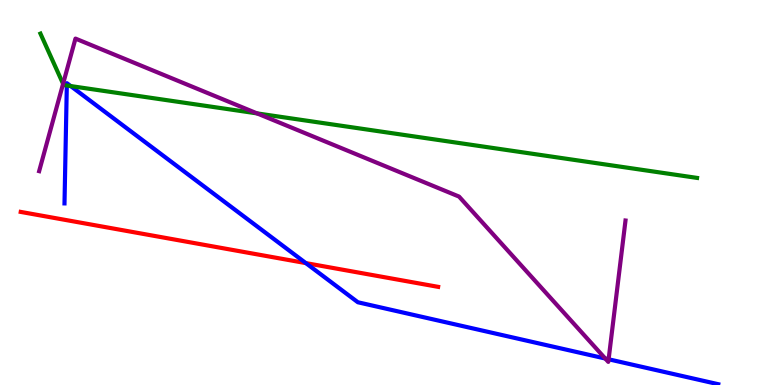[{'lines': ['blue', 'red'], 'intersections': [{'x': 3.95, 'y': 3.17}]}, {'lines': ['green', 'red'], 'intersections': []}, {'lines': ['purple', 'red'], 'intersections': []}, {'lines': ['blue', 'green'], 'intersections': [{'x': 0.862, 'y': 7.78}, {'x': 0.912, 'y': 7.76}]}, {'lines': ['blue', 'purple'], 'intersections': [{'x': 7.81, 'y': 0.688}, {'x': 7.85, 'y': 0.668}]}, {'lines': ['green', 'purple'], 'intersections': [{'x': 0.814, 'y': 7.82}, {'x': 3.32, 'y': 7.05}]}]